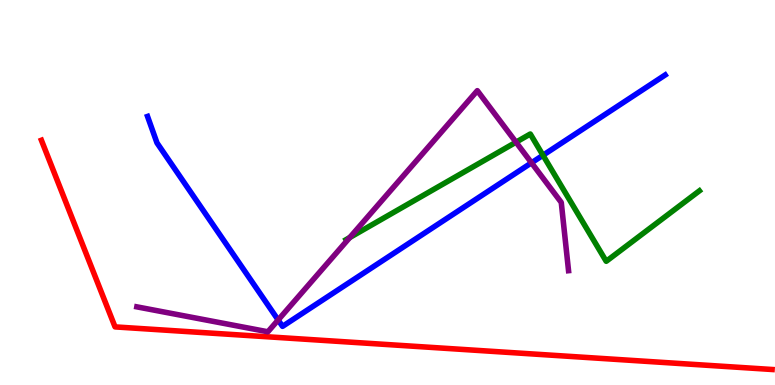[{'lines': ['blue', 'red'], 'intersections': []}, {'lines': ['green', 'red'], 'intersections': []}, {'lines': ['purple', 'red'], 'intersections': []}, {'lines': ['blue', 'green'], 'intersections': [{'x': 7.01, 'y': 5.97}]}, {'lines': ['blue', 'purple'], 'intersections': [{'x': 3.59, 'y': 1.69}, {'x': 6.86, 'y': 5.77}]}, {'lines': ['green', 'purple'], 'intersections': [{'x': 4.51, 'y': 3.83}, {'x': 6.66, 'y': 6.31}]}]